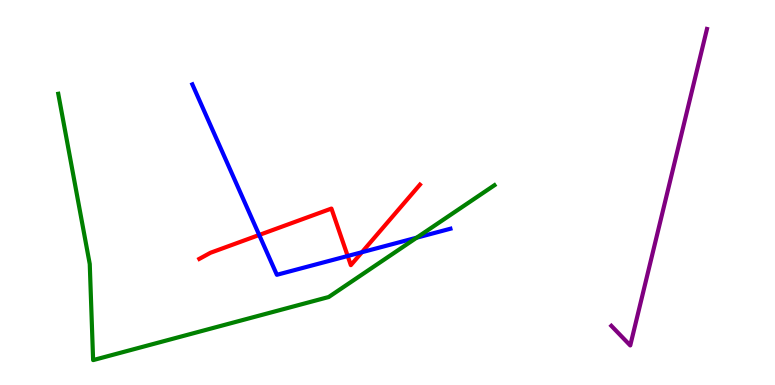[{'lines': ['blue', 'red'], 'intersections': [{'x': 3.34, 'y': 3.9}, {'x': 4.49, 'y': 3.35}, {'x': 4.67, 'y': 3.45}]}, {'lines': ['green', 'red'], 'intersections': []}, {'lines': ['purple', 'red'], 'intersections': []}, {'lines': ['blue', 'green'], 'intersections': [{'x': 5.38, 'y': 3.83}]}, {'lines': ['blue', 'purple'], 'intersections': []}, {'lines': ['green', 'purple'], 'intersections': []}]